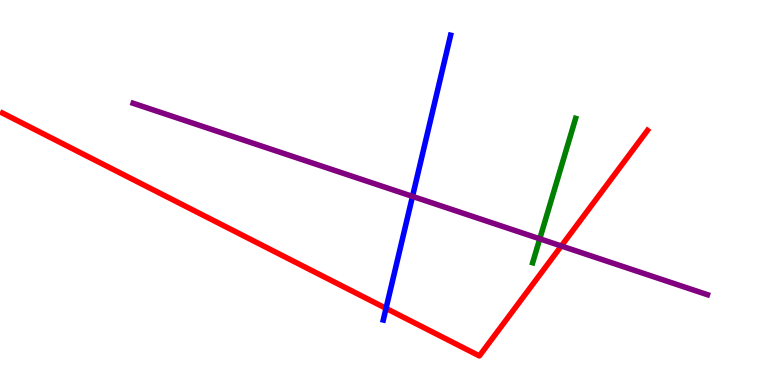[{'lines': ['blue', 'red'], 'intersections': [{'x': 4.98, 'y': 1.99}]}, {'lines': ['green', 'red'], 'intersections': []}, {'lines': ['purple', 'red'], 'intersections': [{'x': 7.24, 'y': 3.61}]}, {'lines': ['blue', 'green'], 'intersections': []}, {'lines': ['blue', 'purple'], 'intersections': [{'x': 5.32, 'y': 4.9}]}, {'lines': ['green', 'purple'], 'intersections': [{'x': 6.96, 'y': 3.8}]}]